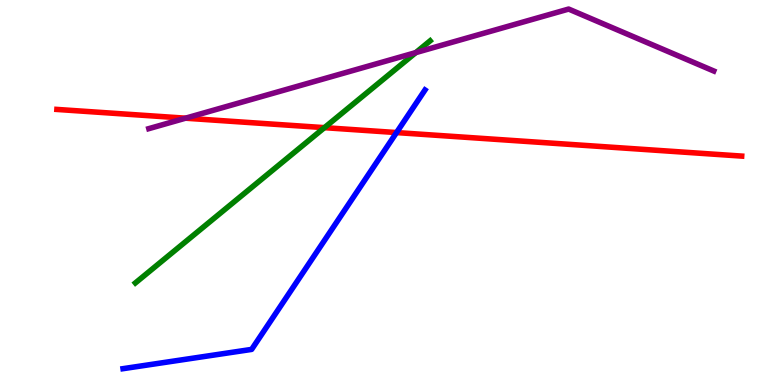[{'lines': ['blue', 'red'], 'intersections': [{'x': 5.12, 'y': 6.56}]}, {'lines': ['green', 'red'], 'intersections': [{'x': 4.19, 'y': 6.68}]}, {'lines': ['purple', 'red'], 'intersections': [{'x': 2.39, 'y': 6.93}]}, {'lines': ['blue', 'green'], 'intersections': []}, {'lines': ['blue', 'purple'], 'intersections': []}, {'lines': ['green', 'purple'], 'intersections': [{'x': 5.37, 'y': 8.63}]}]